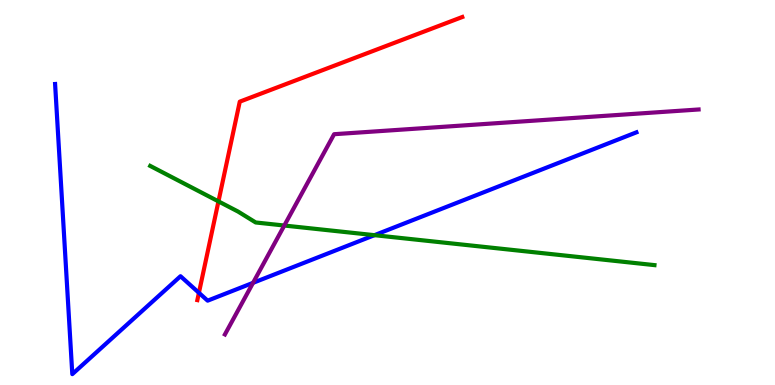[{'lines': ['blue', 'red'], 'intersections': [{'x': 2.57, 'y': 2.39}]}, {'lines': ['green', 'red'], 'intersections': [{'x': 2.82, 'y': 4.77}]}, {'lines': ['purple', 'red'], 'intersections': []}, {'lines': ['blue', 'green'], 'intersections': [{'x': 4.83, 'y': 3.89}]}, {'lines': ['blue', 'purple'], 'intersections': [{'x': 3.27, 'y': 2.65}]}, {'lines': ['green', 'purple'], 'intersections': [{'x': 3.67, 'y': 4.14}]}]